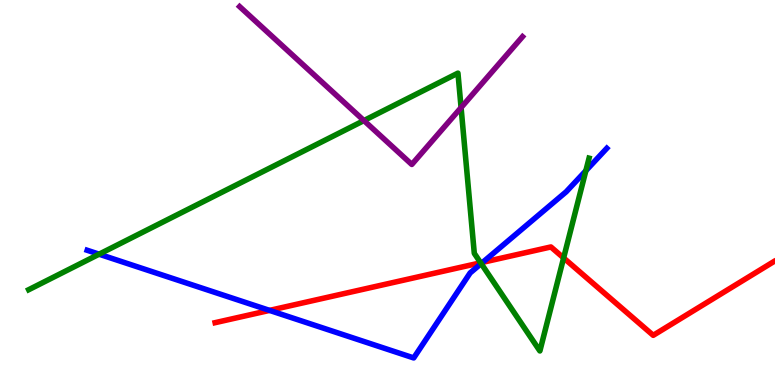[{'lines': ['blue', 'red'], 'intersections': [{'x': 3.48, 'y': 1.94}, {'x': 6.23, 'y': 3.19}]}, {'lines': ['green', 'red'], 'intersections': [{'x': 6.2, 'y': 3.17}, {'x': 7.27, 'y': 3.3}]}, {'lines': ['purple', 'red'], 'intersections': []}, {'lines': ['blue', 'green'], 'intersections': [{'x': 1.28, 'y': 3.4}, {'x': 6.21, 'y': 3.15}, {'x': 7.56, 'y': 5.57}]}, {'lines': ['blue', 'purple'], 'intersections': []}, {'lines': ['green', 'purple'], 'intersections': [{'x': 4.7, 'y': 6.87}, {'x': 5.95, 'y': 7.21}]}]